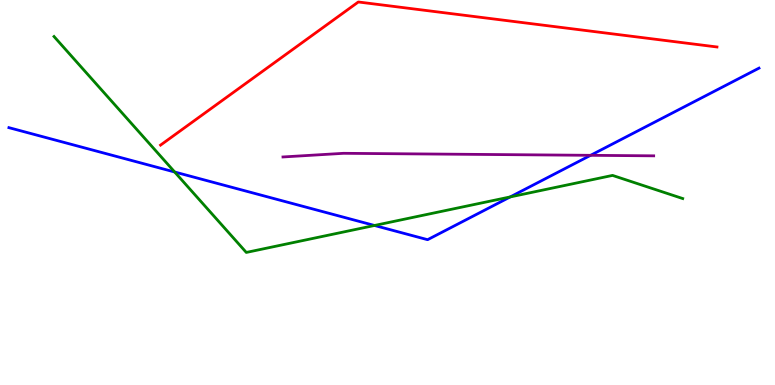[{'lines': ['blue', 'red'], 'intersections': []}, {'lines': ['green', 'red'], 'intersections': []}, {'lines': ['purple', 'red'], 'intersections': []}, {'lines': ['blue', 'green'], 'intersections': [{'x': 2.25, 'y': 5.53}, {'x': 4.83, 'y': 4.14}, {'x': 6.58, 'y': 4.88}]}, {'lines': ['blue', 'purple'], 'intersections': [{'x': 7.62, 'y': 5.97}]}, {'lines': ['green', 'purple'], 'intersections': []}]